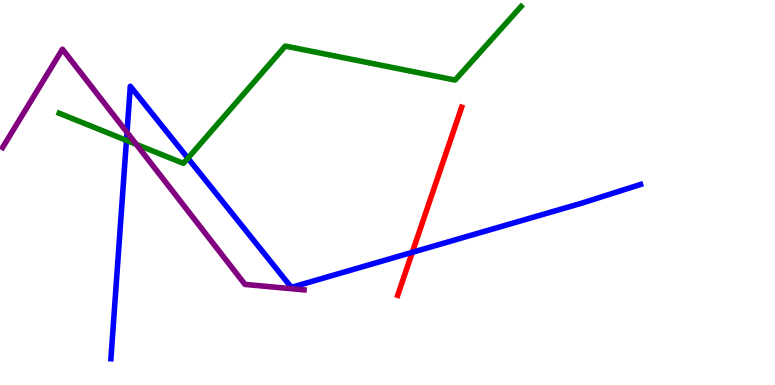[{'lines': ['blue', 'red'], 'intersections': [{'x': 5.32, 'y': 3.45}]}, {'lines': ['green', 'red'], 'intersections': []}, {'lines': ['purple', 'red'], 'intersections': []}, {'lines': ['blue', 'green'], 'intersections': [{'x': 1.63, 'y': 6.35}, {'x': 2.42, 'y': 5.89}]}, {'lines': ['blue', 'purple'], 'intersections': [{'x': 1.64, 'y': 6.56}]}, {'lines': ['green', 'purple'], 'intersections': [{'x': 1.76, 'y': 6.25}]}]